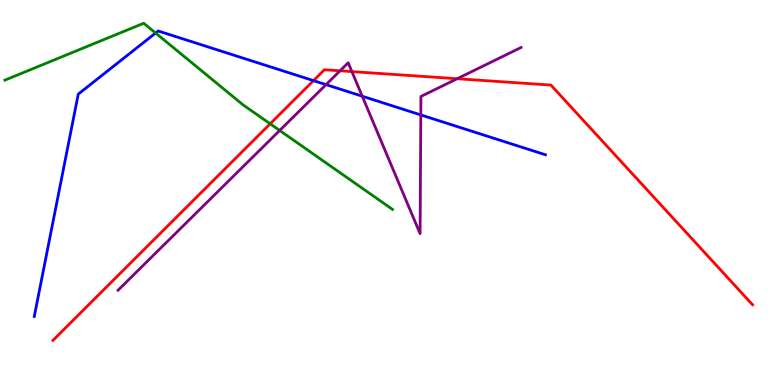[{'lines': ['blue', 'red'], 'intersections': [{'x': 4.05, 'y': 7.91}]}, {'lines': ['green', 'red'], 'intersections': [{'x': 3.49, 'y': 6.78}]}, {'lines': ['purple', 'red'], 'intersections': [{'x': 4.39, 'y': 8.16}, {'x': 4.54, 'y': 8.14}, {'x': 5.9, 'y': 7.96}]}, {'lines': ['blue', 'green'], 'intersections': [{'x': 2.01, 'y': 9.14}]}, {'lines': ['blue', 'purple'], 'intersections': [{'x': 4.21, 'y': 7.8}, {'x': 4.67, 'y': 7.5}, {'x': 5.43, 'y': 7.01}]}, {'lines': ['green', 'purple'], 'intersections': [{'x': 3.61, 'y': 6.61}]}]